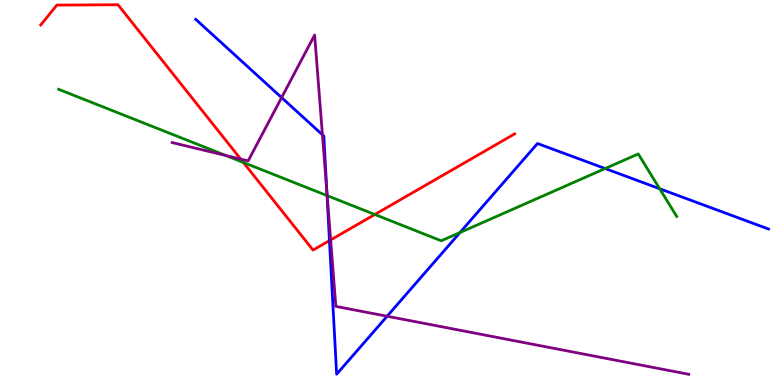[{'lines': ['blue', 'red'], 'intersections': [{'x': 4.25, 'y': 3.75}]}, {'lines': ['green', 'red'], 'intersections': [{'x': 3.14, 'y': 5.78}, {'x': 4.84, 'y': 4.43}]}, {'lines': ['purple', 'red'], 'intersections': [{'x': 3.11, 'y': 5.87}, {'x': 4.27, 'y': 3.77}]}, {'lines': ['blue', 'green'], 'intersections': [{'x': 4.22, 'y': 4.92}, {'x': 5.94, 'y': 3.96}, {'x': 7.81, 'y': 5.62}, {'x': 8.51, 'y': 5.1}]}, {'lines': ['blue', 'purple'], 'intersections': [{'x': 3.63, 'y': 7.47}, {'x': 4.16, 'y': 6.5}, {'x': 4.22, 'y': 5.07}, {'x': 5.0, 'y': 1.79}]}, {'lines': ['green', 'purple'], 'intersections': [{'x': 2.91, 'y': 5.96}, {'x': 4.22, 'y': 4.92}]}]